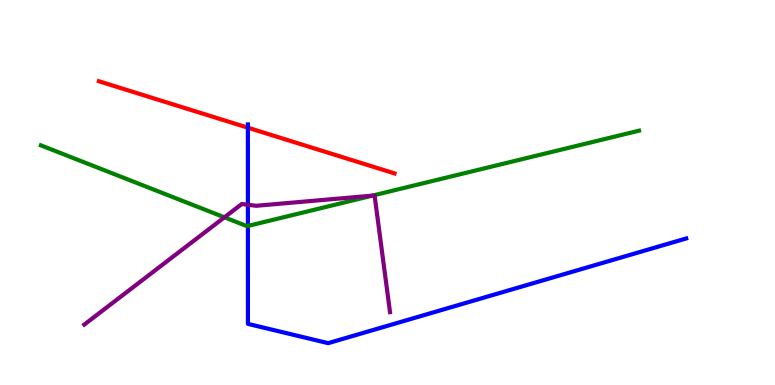[{'lines': ['blue', 'red'], 'intersections': [{'x': 3.2, 'y': 6.68}]}, {'lines': ['green', 'red'], 'intersections': []}, {'lines': ['purple', 'red'], 'intersections': []}, {'lines': ['blue', 'green'], 'intersections': [{'x': 3.2, 'y': 4.13}]}, {'lines': ['blue', 'purple'], 'intersections': [{'x': 3.2, 'y': 4.68}]}, {'lines': ['green', 'purple'], 'intersections': [{'x': 2.9, 'y': 4.36}, {'x': 4.8, 'y': 4.92}]}]